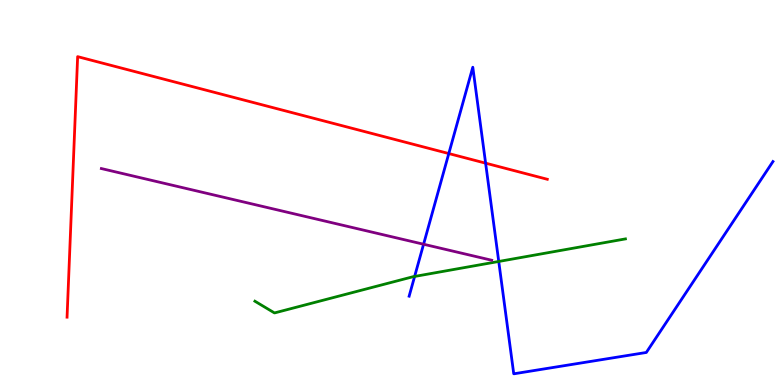[{'lines': ['blue', 'red'], 'intersections': [{'x': 5.79, 'y': 6.01}, {'x': 6.27, 'y': 5.76}]}, {'lines': ['green', 'red'], 'intersections': []}, {'lines': ['purple', 'red'], 'intersections': []}, {'lines': ['blue', 'green'], 'intersections': [{'x': 5.35, 'y': 2.82}, {'x': 6.44, 'y': 3.21}]}, {'lines': ['blue', 'purple'], 'intersections': [{'x': 5.47, 'y': 3.66}]}, {'lines': ['green', 'purple'], 'intersections': []}]